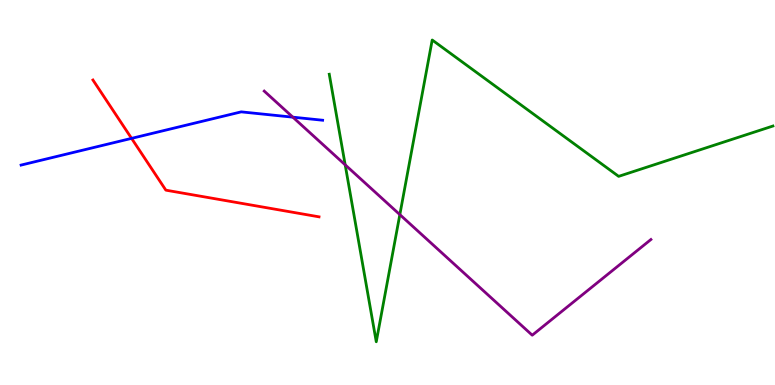[{'lines': ['blue', 'red'], 'intersections': [{'x': 1.7, 'y': 6.41}]}, {'lines': ['green', 'red'], 'intersections': []}, {'lines': ['purple', 'red'], 'intersections': []}, {'lines': ['blue', 'green'], 'intersections': []}, {'lines': ['blue', 'purple'], 'intersections': [{'x': 3.78, 'y': 6.96}]}, {'lines': ['green', 'purple'], 'intersections': [{'x': 4.45, 'y': 5.72}, {'x': 5.16, 'y': 4.43}]}]